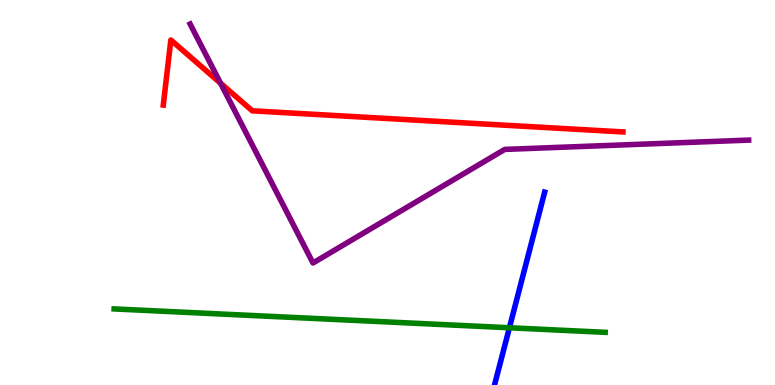[{'lines': ['blue', 'red'], 'intersections': []}, {'lines': ['green', 'red'], 'intersections': []}, {'lines': ['purple', 'red'], 'intersections': [{'x': 2.85, 'y': 7.84}]}, {'lines': ['blue', 'green'], 'intersections': [{'x': 6.57, 'y': 1.49}]}, {'lines': ['blue', 'purple'], 'intersections': []}, {'lines': ['green', 'purple'], 'intersections': []}]